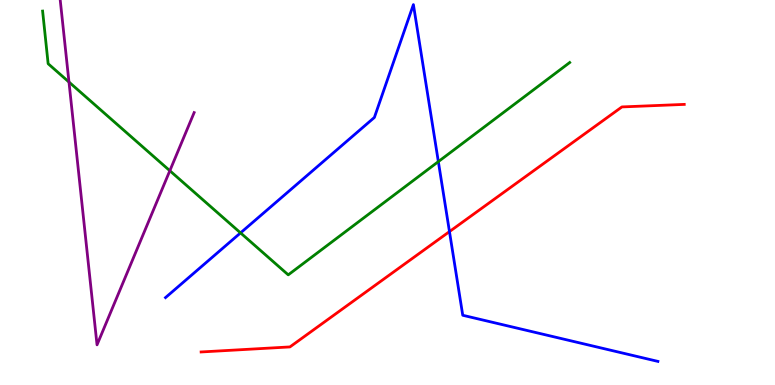[{'lines': ['blue', 'red'], 'intersections': [{'x': 5.8, 'y': 3.98}]}, {'lines': ['green', 'red'], 'intersections': []}, {'lines': ['purple', 'red'], 'intersections': []}, {'lines': ['blue', 'green'], 'intersections': [{'x': 3.1, 'y': 3.95}, {'x': 5.66, 'y': 5.8}]}, {'lines': ['blue', 'purple'], 'intersections': []}, {'lines': ['green', 'purple'], 'intersections': [{'x': 0.89, 'y': 7.87}, {'x': 2.19, 'y': 5.57}]}]